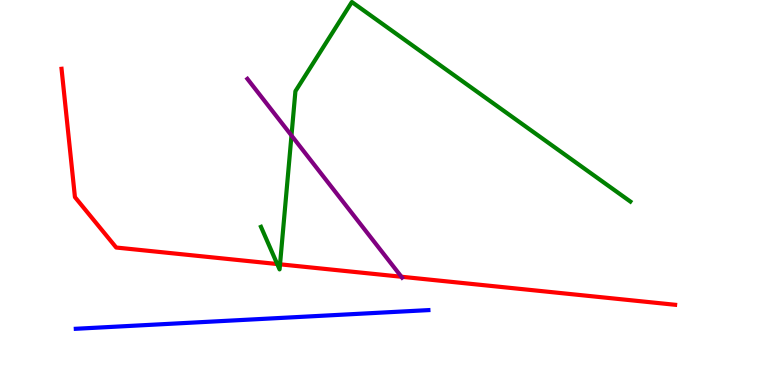[{'lines': ['blue', 'red'], 'intersections': []}, {'lines': ['green', 'red'], 'intersections': [{'x': 3.58, 'y': 3.14}, {'x': 3.61, 'y': 3.13}]}, {'lines': ['purple', 'red'], 'intersections': [{'x': 5.18, 'y': 2.81}]}, {'lines': ['blue', 'green'], 'intersections': []}, {'lines': ['blue', 'purple'], 'intersections': []}, {'lines': ['green', 'purple'], 'intersections': [{'x': 3.76, 'y': 6.48}]}]